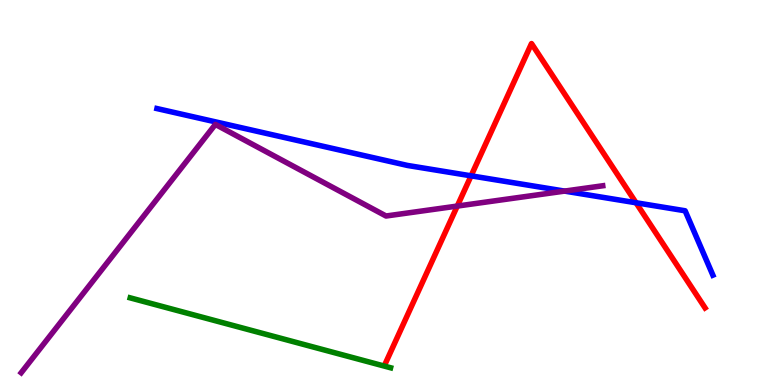[{'lines': ['blue', 'red'], 'intersections': [{'x': 6.08, 'y': 5.43}, {'x': 8.21, 'y': 4.73}]}, {'lines': ['green', 'red'], 'intersections': []}, {'lines': ['purple', 'red'], 'intersections': [{'x': 5.9, 'y': 4.65}]}, {'lines': ['blue', 'green'], 'intersections': []}, {'lines': ['blue', 'purple'], 'intersections': [{'x': 7.29, 'y': 5.04}]}, {'lines': ['green', 'purple'], 'intersections': []}]